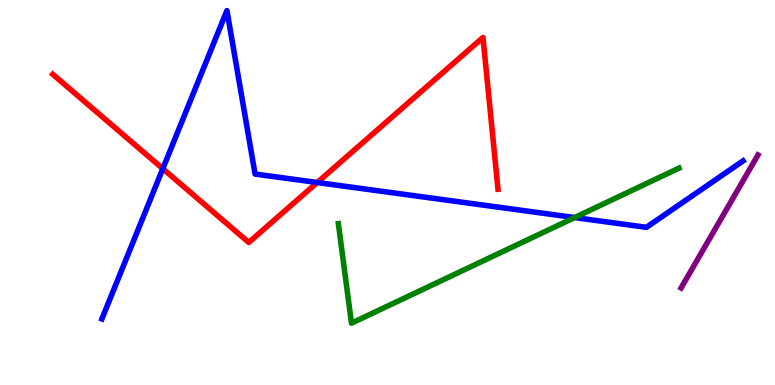[{'lines': ['blue', 'red'], 'intersections': [{'x': 2.1, 'y': 5.62}, {'x': 4.09, 'y': 5.26}]}, {'lines': ['green', 'red'], 'intersections': []}, {'lines': ['purple', 'red'], 'intersections': []}, {'lines': ['blue', 'green'], 'intersections': [{'x': 7.41, 'y': 4.35}]}, {'lines': ['blue', 'purple'], 'intersections': []}, {'lines': ['green', 'purple'], 'intersections': []}]